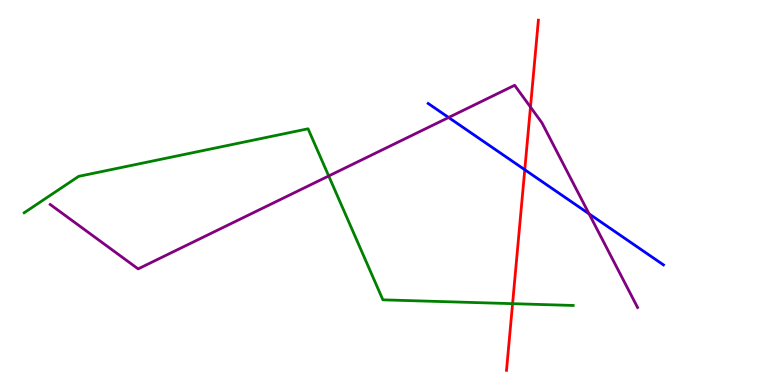[{'lines': ['blue', 'red'], 'intersections': [{'x': 6.77, 'y': 5.59}]}, {'lines': ['green', 'red'], 'intersections': [{'x': 6.61, 'y': 2.11}]}, {'lines': ['purple', 'red'], 'intersections': [{'x': 6.84, 'y': 7.22}]}, {'lines': ['blue', 'green'], 'intersections': []}, {'lines': ['blue', 'purple'], 'intersections': [{'x': 5.79, 'y': 6.95}, {'x': 7.6, 'y': 4.45}]}, {'lines': ['green', 'purple'], 'intersections': [{'x': 4.24, 'y': 5.43}]}]